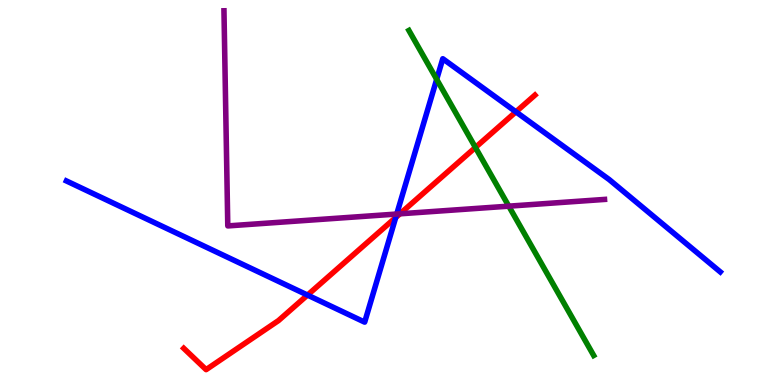[{'lines': ['blue', 'red'], 'intersections': [{'x': 3.97, 'y': 2.34}, {'x': 5.11, 'y': 4.35}, {'x': 6.66, 'y': 7.1}]}, {'lines': ['green', 'red'], 'intersections': [{'x': 6.13, 'y': 6.17}]}, {'lines': ['purple', 'red'], 'intersections': [{'x': 5.16, 'y': 4.45}]}, {'lines': ['blue', 'green'], 'intersections': [{'x': 5.63, 'y': 7.94}]}, {'lines': ['blue', 'purple'], 'intersections': [{'x': 5.12, 'y': 4.44}]}, {'lines': ['green', 'purple'], 'intersections': [{'x': 6.57, 'y': 4.65}]}]